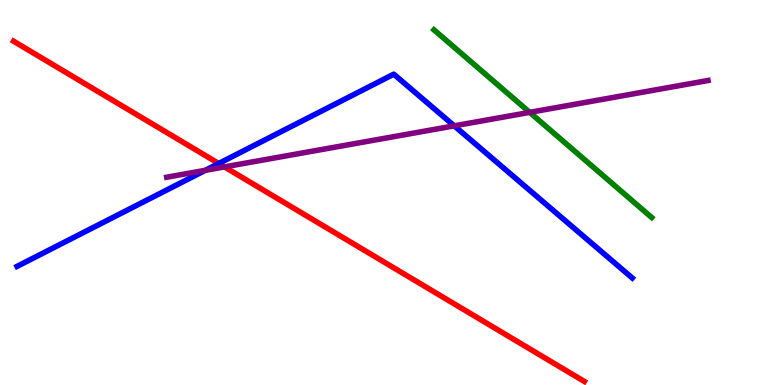[{'lines': ['blue', 'red'], 'intersections': [{'x': 2.82, 'y': 5.75}]}, {'lines': ['green', 'red'], 'intersections': []}, {'lines': ['purple', 'red'], 'intersections': [{'x': 2.9, 'y': 5.66}]}, {'lines': ['blue', 'green'], 'intersections': []}, {'lines': ['blue', 'purple'], 'intersections': [{'x': 2.65, 'y': 5.58}, {'x': 5.86, 'y': 6.73}]}, {'lines': ['green', 'purple'], 'intersections': [{'x': 6.83, 'y': 7.08}]}]